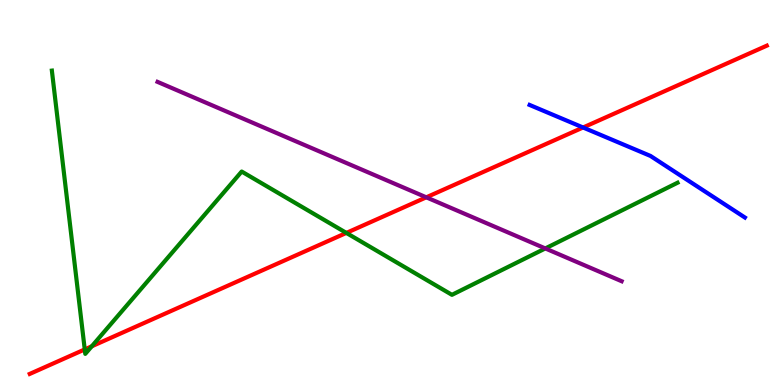[{'lines': ['blue', 'red'], 'intersections': [{'x': 7.52, 'y': 6.69}]}, {'lines': ['green', 'red'], 'intersections': [{'x': 1.09, 'y': 0.924}, {'x': 1.18, 'y': 1.01}, {'x': 4.47, 'y': 3.95}]}, {'lines': ['purple', 'red'], 'intersections': [{'x': 5.5, 'y': 4.87}]}, {'lines': ['blue', 'green'], 'intersections': []}, {'lines': ['blue', 'purple'], 'intersections': []}, {'lines': ['green', 'purple'], 'intersections': [{'x': 7.04, 'y': 3.55}]}]